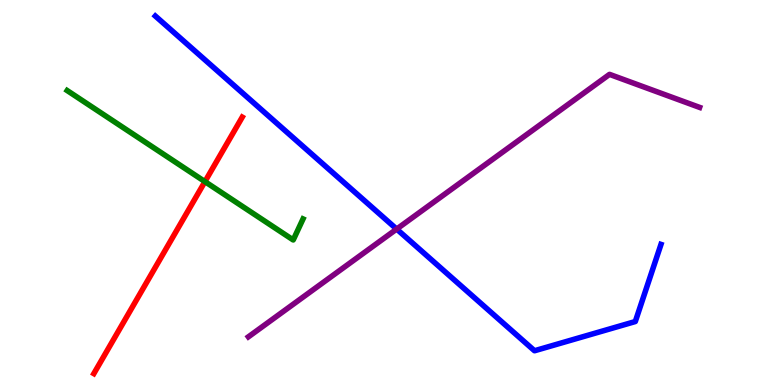[{'lines': ['blue', 'red'], 'intersections': []}, {'lines': ['green', 'red'], 'intersections': [{'x': 2.64, 'y': 5.28}]}, {'lines': ['purple', 'red'], 'intersections': []}, {'lines': ['blue', 'green'], 'intersections': []}, {'lines': ['blue', 'purple'], 'intersections': [{'x': 5.12, 'y': 4.05}]}, {'lines': ['green', 'purple'], 'intersections': []}]